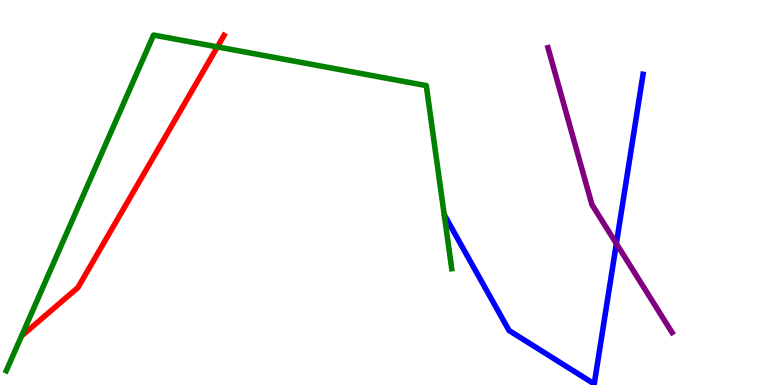[{'lines': ['blue', 'red'], 'intersections': []}, {'lines': ['green', 'red'], 'intersections': [{'x': 2.8, 'y': 8.78}]}, {'lines': ['purple', 'red'], 'intersections': []}, {'lines': ['blue', 'green'], 'intersections': []}, {'lines': ['blue', 'purple'], 'intersections': [{'x': 7.95, 'y': 3.67}]}, {'lines': ['green', 'purple'], 'intersections': []}]